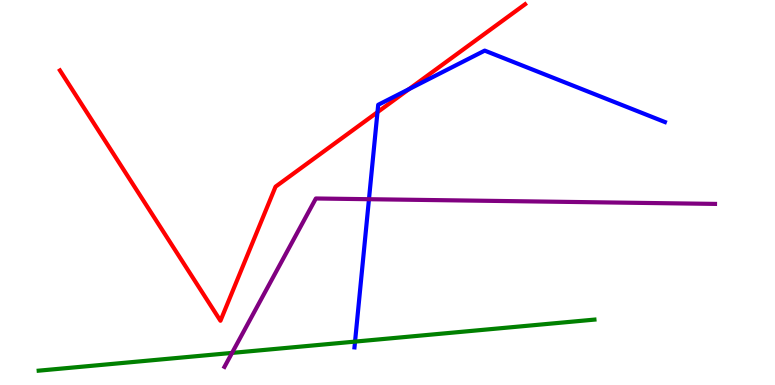[{'lines': ['blue', 'red'], 'intersections': [{'x': 4.87, 'y': 7.09}, {'x': 5.28, 'y': 7.68}]}, {'lines': ['green', 'red'], 'intersections': []}, {'lines': ['purple', 'red'], 'intersections': []}, {'lines': ['blue', 'green'], 'intersections': [{'x': 4.58, 'y': 1.13}]}, {'lines': ['blue', 'purple'], 'intersections': [{'x': 4.76, 'y': 4.83}]}, {'lines': ['green', 'purple'], 'intersections': [{'x': 2.99, 'y': 0.834}]}]